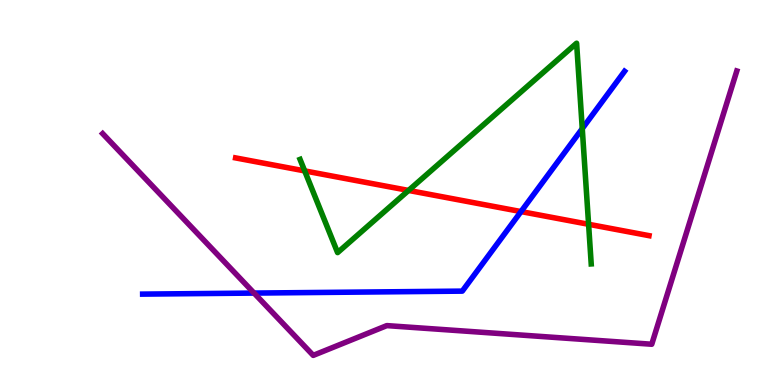[{'lines': ['blue', 'red'], 'intersections': [{'x': 6.72, 'y': 4.5}]}, {'lines': ['green', 'red'], 'intersections': [{'x': 3.93, 'y': 5.56}, {'x': 5.27, 'y': 5.05}, {'x': 7.59, 'y': 4.17}]}, {'lines': ['purple', 'red'], 'intersections': []}, {'lines': ['blue', 'green'], 'intersections': [{'x': 7.51, 'y': 6.66}]}, {'lines': ['blue', 'purple'], 'intersections': [{'x': 3.28, 'y': 2.39}]}, {'lines': ['green', 'purple'], 'intersections': []}]